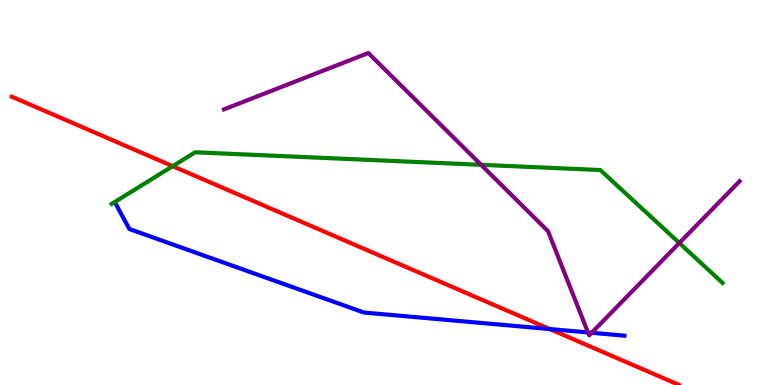[{'lines': ['blue', 'red'], 'intersections': [{'x': 7.09, 'y': 1.45}]}, {'lines': ['green', 'red'], 'intersections': [{'x': 2.23, 'y': 5.68}]}, {'lines': ['purple', 'red'], 'intersections': []}, {'lines': ['blue', 'green'], 'intersections': []}, {'lines': ['blue', 'purple'], 'intersections': [{'x': 7.59, 'y': 1.37}, {'x': 7.63, 'y': 1.36}]}, {'lines': ['green', 'purple'], 'intersections': [{'x': 6.21, 'y': 5.72}, {'x': 8.77, 'y': 3.69}]}]